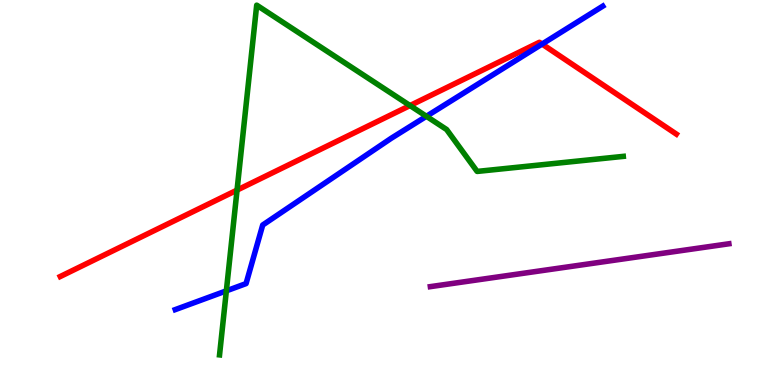[{'lines': ['blue', 'red'], 'intersections': [{'x': 6.99, 'y': 8.86}]}, {'lines': ['green', 'red'], 'intersections': [{'x': 3.06, 'y': 5.06}, {'x': 5.29, 'y': 7.26}]}, {'lines': ['purple', 'red'], 'intersections': []}, {'lines': ['blue', 'green'], 'intersections': [{'x': 2.92, 'y': 2.45}, {'x': 5.5, 'y': 6.98}]}, {'lines': ['blue', 'purple'], 'intersections': []}, {'lines': ['green', 'purple'], 'intersections': []}]